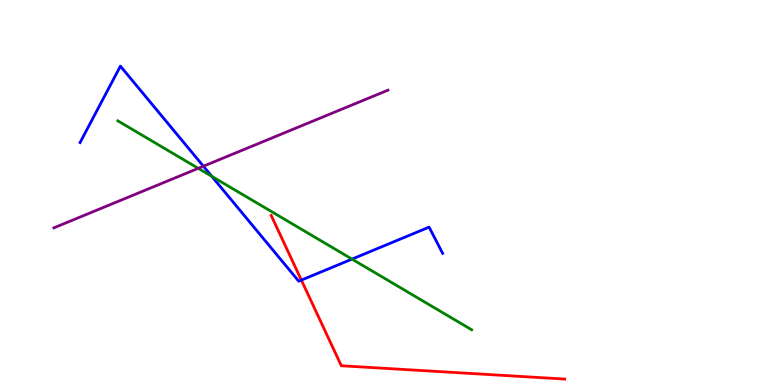[{'lines': ['blue', 'red'], 'intersections': [{'x': 3.89, 'y': 2.72}]}, {'lines': ['green', 'red'], 'intersections': []}, {'lines': ['purple', 'red'], 'intersections': []}, {'lines': ['blue', 'green'], 'intersections': [{'x': 2.73, 'y': 5.42}, {'x': 4.54, 'y': 3.27}]}, {'lines': ['blue', 'purple'], 'intersections': [{'x': 2.62, 'y': 5.68}]}, {'lines': ['green', 'purple'], 'intersections': [{'x': 2.56, 'y': 5.63}]}]